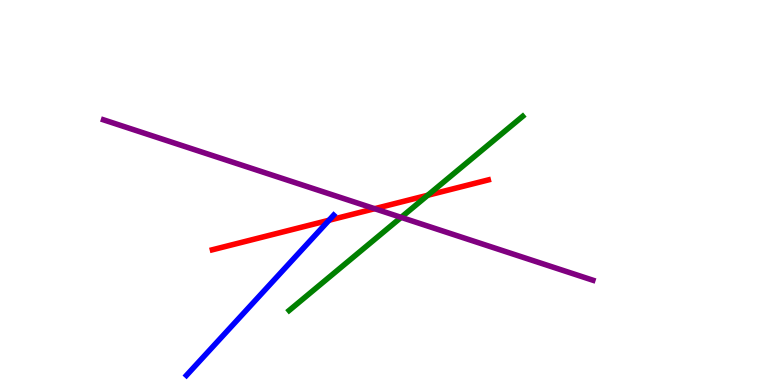[{'lines': ['blue', 'red'], 'intersections': [{'x': 4.24, 'y': 4.28}]}, {'lines': ['green', 'red'], 'intersections': [{'x': 5.52, 'y': 4.93}]}, {'lines': ['purple', 'red'], 'intersections': [{'x': 4.83, 'y': 4.58}]}, {'lines': ['blue', 'green'], 'intersections': []}, {'lines': ['blue', 'purple'], 'intersections': []}, {'lines': ['green', 'purple'], 'intersections': [{'x': 5.18, 'y': 4.35}]}]